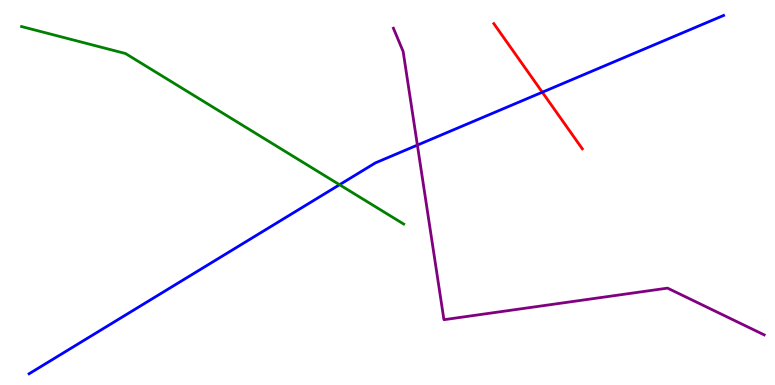[{'lines': ['blue', 'red'], 'intersections': [{'x': 7.0, 'y': 7.6}]}, {'lines': ['green', 'red'], 'intersections': []}, {'lines': ['purple', 'red'], 'intersections': []}, {'lines': ['blue', 'green'], 'intersections': [{'x': 4.38, 'y': 5.2}]}, {'lines': ['blue', 'purple'], 'intersections': [{'x': 5.39, 'y': 6.23}]}, {'lines': ['green', 'purple'], 'intersections': []}]